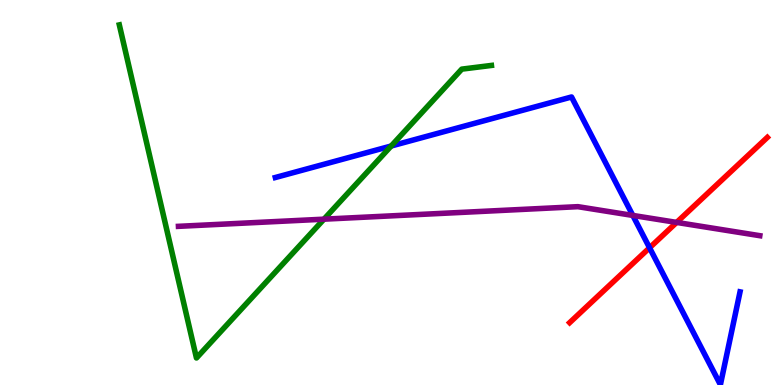[{'lines': ['blue', 'red'], 'intersections': [{'x': 8.38, 'y': 3.56}]}, {'lines': ['green', 'red'], 'intersections': []}, {'lines': ['purple', 'red'], 'intersections': [{'x': 8.73, 'y': 4.22}]}, {'lines': ['blue', 'green'], 'intersections': [{'x': 5.05, 'y': 6.21}]}, {'lines': ['blue', 'purple'], 'intersections': [{'x': 8.17, 'y': 4.4}]}, {'lines': ['green', 'purple'], 'intersections': [{'x': 4.18, 'y': 4.31}]}]